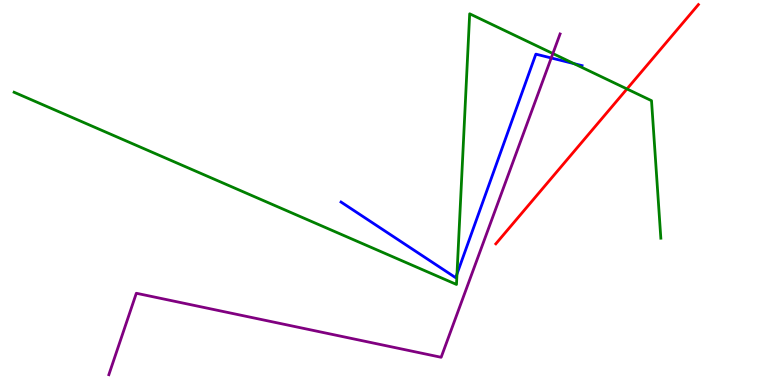[{'lines': ['blue', 'red'], 'intersections': []}, {'lines': ['green', 'red'], 'intersections': [{'x': 8.09, 'y': 7.69}]}, {'lines': ['purple', 'red'], 'intersections': []}, {'lines': ['blue', 'green'], 'intersections': [{'x': 5.9, 'y': 2.88}, {'x': 7.41, 'y': 8.35}]}, {'lines': ['blue', 'purple'], 'intersections': [{'x': 7.11, 'y': 8.49}]}, {'lines': ['green', 'purple'], 'intersections': [{'x': 7.13, 'y': 8.61}]}]